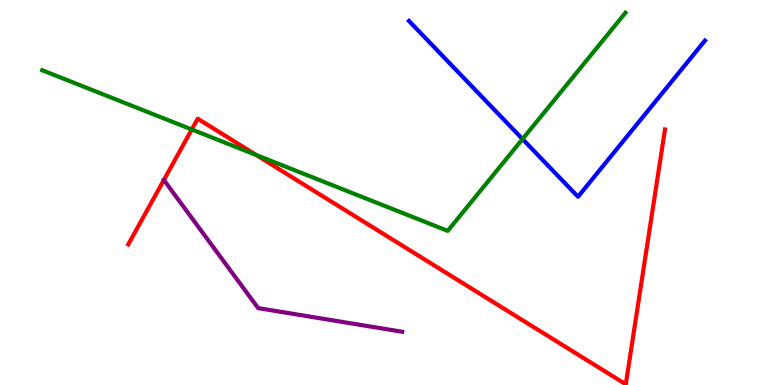[{'lines': ['blue', 'red'], 'intersections': []}, {'lines': ['green', 'red'], 'intersections': [{'x': 2.47, 'y': 6.64}, {'x': 3.31, 'y': 5.97}]}, {'lines': ['purple', 'red'], 'intersections': []}, {'lines': ['blue', 'green'], 'intersections': [{'x': 6.74, 'y': 6.39}]}, {'lines': ['blue', 'purple'], 'intersections': []}, {'lines': ['green', 'purple'], 'intersections': []}]